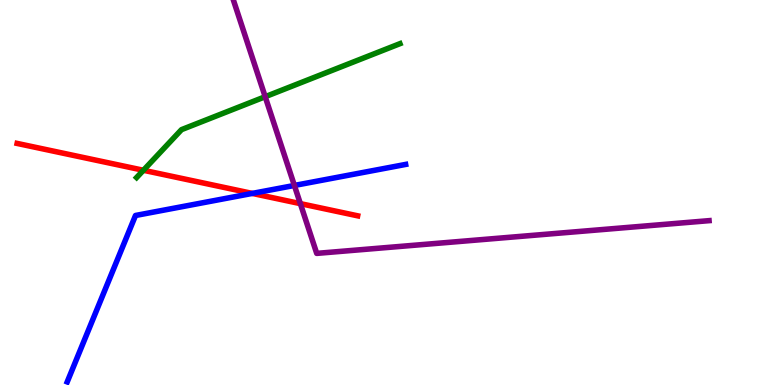[{'lines': ['blue', 'red'], 'intersections': [{'x': 3.26, 'y': 4.98}]}, {'lines': ['green', 'red'], 'intersections': [{'x': 1.85, 'y': 5.58}]}, {'lines': ['purple', 'red'], 'intersections': [{'x': 3.88, 'y': 4.71}]}, {'lines': ['blue', 'green'], 'intersections': []}, {'lines': ['blue', 'purple'], 'intersections': [{'x': 3.8, 'y': 5.18}]}, {'lines': ['green', 'purple'], 'intersections': [{'x': 3.42, 'y': 7.49}]}]